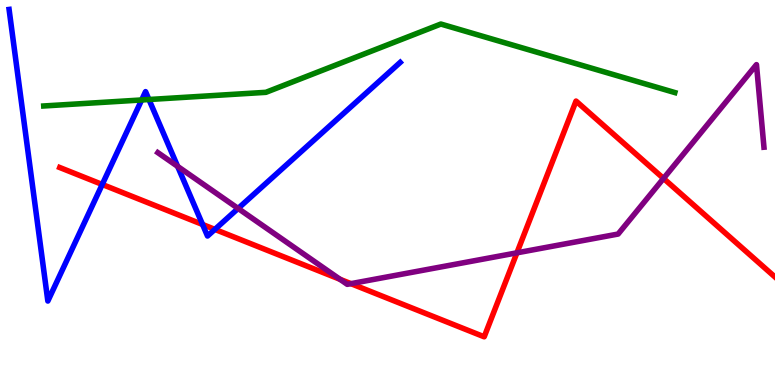[{'lines': ['blue', 'red'], 'intersections': [{'x': 1.32, 'y': 5.21}, {'x': 2.61, 'y': 4.17}, {'x': 2.77, 'y': 4.04}]}, {'lines': ['green', 'red'], 'intersections': []}, {'lines': ['purple', 'red'], 'intersections': [{'x': 4.39, 'y': 2.75}, {'x': 4.53, 'y': 2.63}, {'x': 6.67, 'y': 3.43}, {'x': 8.56, 'y': 5.37}]}, {'lines': ['blue', 'green'], 'intersections': [{'x': 1.83, 'y': 7.4}, {'x': 1.92, 'y': 7.42}]}, {'lines': ['blue', 'purple'], 'intersections': [{'x': 2.29, 'y': 5.68}, {'x': 3.07, 'y': 4.59}]}, {'lines': ['green', 'purple'], 'intersections': []}]